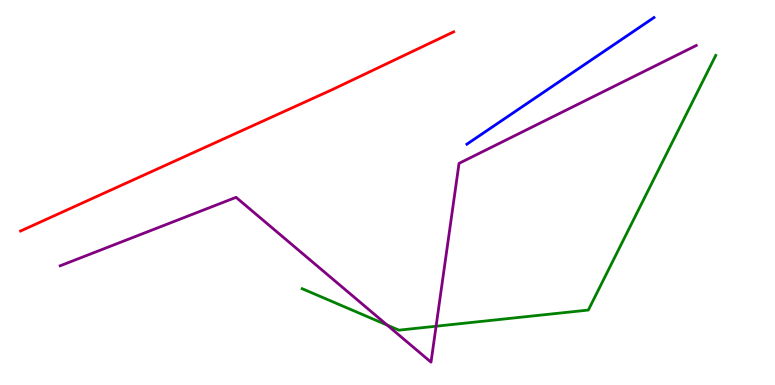[{'lines': ['blue', 'red'], 'intersections': []}, {'lines': ['green', 'red'], 'intersections': []}, {'lines': ['purple', 'red'], 'intersections': []}, {'lines': ['blue', 'green'], 'intersections': []}, {'lines': ['blue', 'purple'], 'intersections': []}, {'lines': ['green', 'purple'], 'intersections': [{'x': 5.0, 'y': 1.56}, {'x': 5.63, 'y': 1.53}]}]